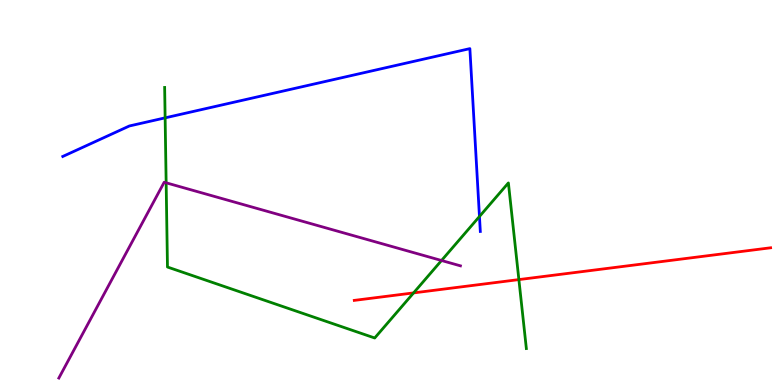[{'lines': ['blue', 'red'], 'intersections': []}, {'lines': ['green', 'red'], 'intersections': [{'x': 5.34, 'y': 2.39}, {'x': 6.7, 'y': 2.74}]}, {'lines': ['purple', 'red'], 'intersections': []}, {'lines': ['blue', 'green'], 'intersections': [{'x': 2.13, 'y': 6.94}, {'x': 6.19, 'y': 4.38}]}, {'lines': ['blue', 'purple'], 'intersections': []}, {'lines': ['green', 'purple'], 'intersections': [{'x': 2.14, 'y': 5.25}, {'x': 5.7, 'y': 3.23}]}]